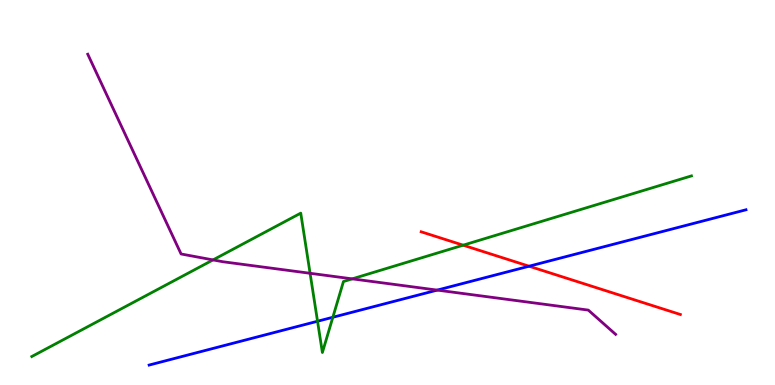[{'lines': ['blue', 'red'], 'intersections': [{'x': 6.83, 'y': 3.09}]}, {'lines': ['green', 'red'], 'intersections': [{'x': 5.98, 'y': 3.63}]}, {'lines': ['purple', 'red'], 'intersections': []}, {'lines': ['blue', 'green'], 'intersections': [{'x': 4.1, 'y': 1.66}, {'x': 4.29, 'y': 1.76}]}, {'lines': ['blue', 'purple'], 'intersections': [{'x': 5.64, 'y': 2.46}]}, {'lines': ['green', 'purple'], 'intersections': [{'x': 2.75, 'y': 3.25}, {'x': 4.0, 'y': 2.9}, {'x': 4.54, 'y': 2.76}]}]